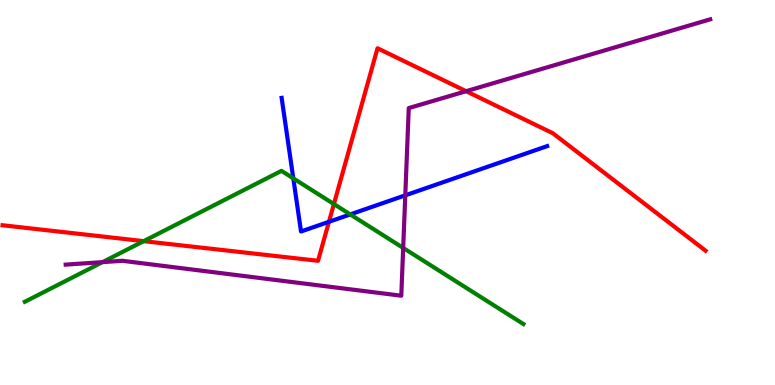[{'lines': ['blue', 'red'], 'intersections': [{'x': 4.24, 'y': 4.24}]}, {'lines': ['green', 'red'], 'intersections': [{'x': 1.85, 'y': 3.74}, {'x': 4.31, 'y': 4.7}]}, {'lines': ['purple', 'red'], 'intersections': [{'x': 6.01, 'y': 7.63}]}, {'lines': ['blue', 'green'], 'intersections': [{'x': 3.78, 'y': 5.37}, {'x': 4.52, 'y': 4.43}]}, {'lines': ['blue', 'purple'], 'intersections': [{'x': 5.23, 'y': 4.93}]}, {'lines': ['green', 'purple'], 'intersections': [{'x': 1.32, 'y': 3.19}, {'x': 5.2, 'y': 3.56}]}]